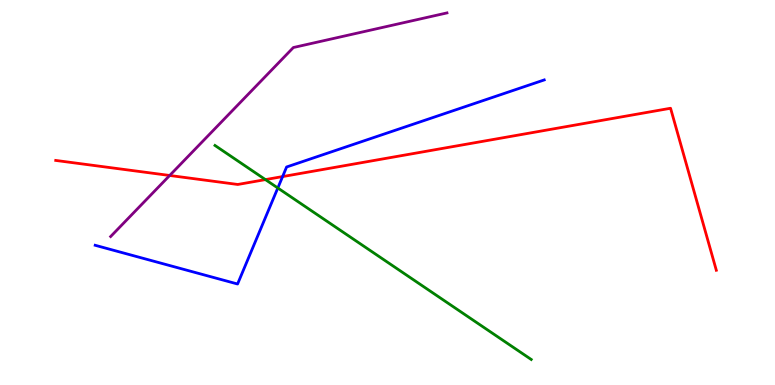[{'lines': ['blue', 'red'], 'intersections': [{'x': 3.65, 'y': 5.41}]}, {'lines': ['green', 'red'], 'intersections': [{'x': 3.42, 'y': 5.34}]}, {'lines': ['purple', 'red'], 'intersections': [{'x': 2.19, 'y': 5.44}]}, {'lines': ['blue', 'green'], 'intersections': [{'x': 3.58, 'y': 5.12}]}, {'lines': ['blue', 'purple'], 'intersections': []}, {'lines': ['green', 'purple'], 'intersections': []}]